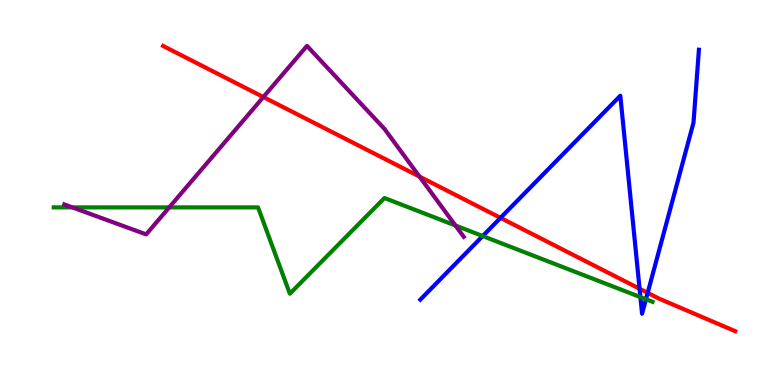[{'lines': ['blue', 'red'], 'intersections': [{'x': 6.46, 'y': 4.34}, {'x': 8.25, 'y': 2.5}, {'x': 8.36, 'y': 2.39}]}, {'lines': ['green', 'red'], 'intersections': []}, {'lines': ['purple', 'red'], 'intersections': [{'x': 3.4, 'y': 7.48}, {'x': 5.41, 'y': 5.41}]}, {'lines': ['blue', 'green'], 'intersections': [{'x': 6.23, 'y': 3.87}, {'x': 8.26, 'y': 2.28}, {'x': 8.33, 'y': 2.23}]}, {'lines': ['blue', 'purple'], 'intersections': []}, {'lines': ['green', 'purple'], 'intersections': [{'x': 0.934, 'y': 4.61}, {'x': 2.18, 'y': 4.61}, {'x': 5.88, 'y': 4.14}]}]